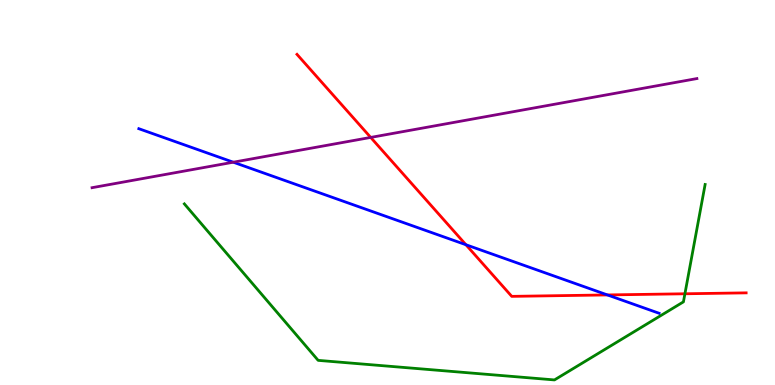[{'lines': ['blue', 'red'], 'intersections': [{'x': 6.01, 'y': 3.64}, {'x': 7.84, 'y': 2.34}]}, {'lines': ['green', 'red'], 'intersections': [{'x': 8.84, 'y': 2.37}]}, {'lines': ['purple', 'red'], 'intersections': [{'x': 4.78, 'y': 6.43}]}, {'lines': ['blue', 'green'], 'intersections': []}, {'lines': ['blue', 'purple'], 'intersections': [{'x': 3.01, 'y': 5.79}]}, {'lines': ['green', 'purple'], 'intersections': []}]